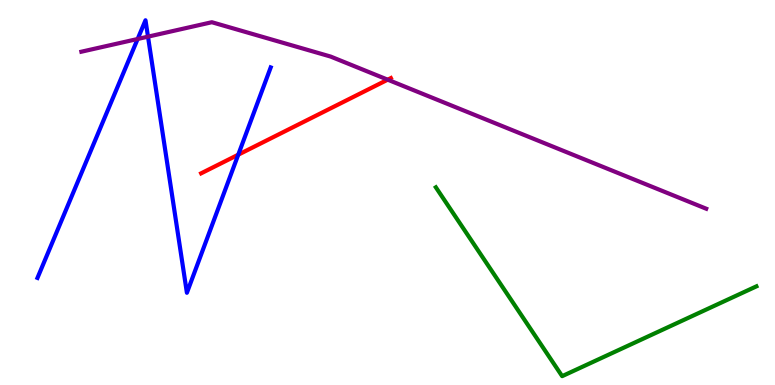[{'lines': ['blue', 'red'], 'intersections': [{'x': 3.07, 'y': 5.98}]}, {'lines': ['green', 'red'], 'intersections': []}, {'lines': ['purple', 'red'], 'intersections': [{'x': 5.0, 'y': 7.93}]}, {'lines': ['blue', 'green'], 'intersections': []}, {'lines': ['blue', 'purple'], 'intersections': [{'x': 1.78, 'y': 8.99}, {'x': 1.91, 'y': 9.05}]}, {'lines': ['green', 'purple'], 'intersections': []}]